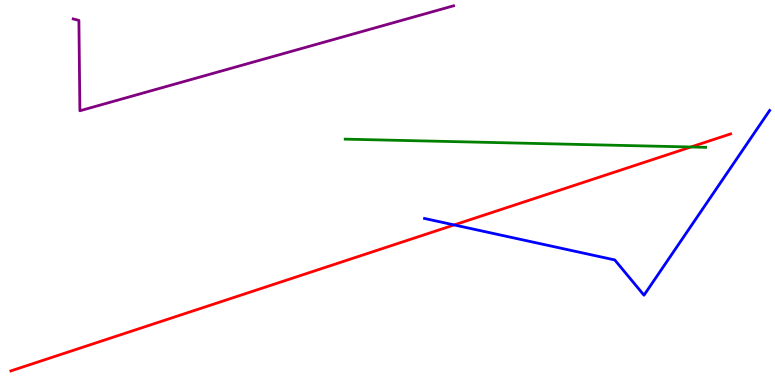[{'lines': ['blue', 'red'], 'intersections': [{'x': 5.86, 'y': 4.16}]}, {'lines': ['green', 'red'], 'intersections': [{'x': 8.91, 'y': 6.18}]}, {'lines': ['purple', 'red'], 'intersections': []}, {'lines': ['blue', 'green'], 'intersections': []}, {'lines': ['blue', 'purple'], 'intersections': []}, {'lines': ['green', 'purple'], 'intersections': []}]